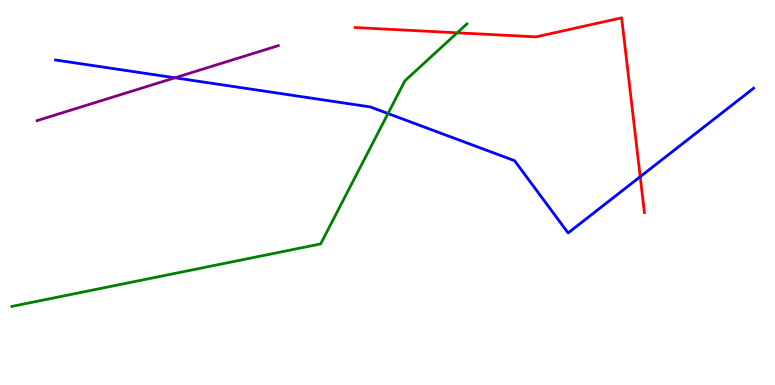[{'lines': ['blue', 'red'], 'intersections': [{'x': 8.26, 'y': 5.41}]}, {'lines': ['green', 'red'], 'intersections': [{'x': 5.9, 'y': 9.15}]}, {'lines': ['purple', 'red'], 'intersections': []}, {'lines': ['blue', 'green'], 'intersections': [{'x': 5.01, 'y': 7.05}]}, {'lines': ['blue', 'purple'], 'intersections': [{'x': 2.26, 'y': 7.98}]}, {'lines': ['green', 'purple'], 'intersections': []}]